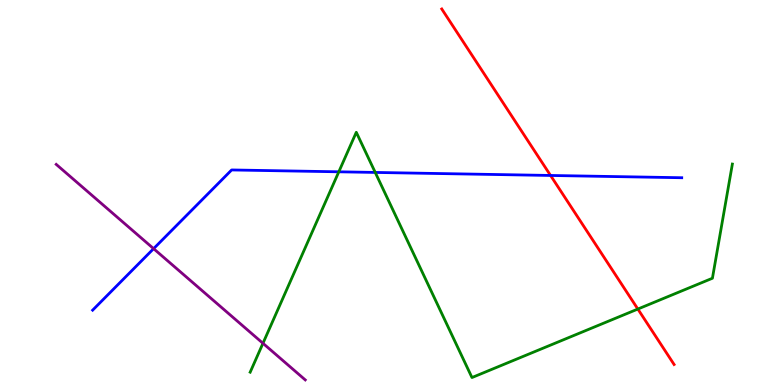[{'lines': ['blue', 'red'], 'intersections': [{'x': 7.1, 'y': 5.44}]}, {'lines': ['green', 'red'], 'intersections': [{'x': 8.23, 'y': 1.97}]}, {'lines': ['purple', 'red'], 'intersections': []}, {'lines': ['blue', 'green'], 'intersections': [{'x': 4.37, 'y': 5.54}, {'x': 4.84, 'y': 5.52}]}, {'lines': ['blue', 'purple'], 'intersections': [{'x': 1.98, 'y': 3.54}]}, {'lines': ['green', 'purple'], 'intersections': [{'x': 3.39, 'y': 1.08}]}]